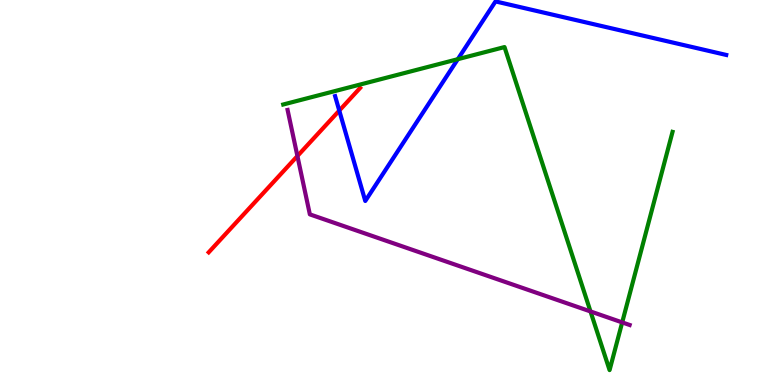[{'lines': ['blue', 'red'], 'intersections': [{'x': 4.38, 'y': 7.13}]}, {'lines': ['green', 'red'], 'intersections': []}, {'lines': ['purple', 'red'], 'intersections': [{'x': 3.84, 'y': 5.95}]}, {'lines': ['blue', 'green'], 'intersections': [{'x': 5.91, 'y': 8.46}]}, {'lines': ['blue', 'purple'], 'intersections': []}, {'lines': ['green', 'purple'], 'intersections': [{'x': 7.62, 'y': 1.91}, {'x': 8.03, 'y': 1.63}]}]